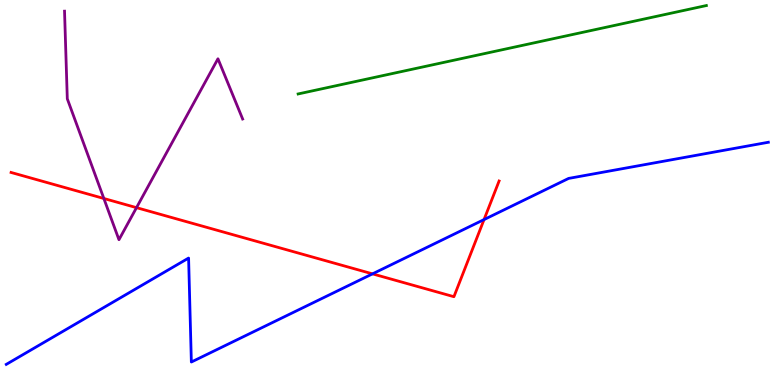[{'lines': ['blue', 'red'], 'intersections': [{'x': 4.81, 'y': 2.89}, {'x': 6.25, 'y': 4.3}]}, {'lines': ['green', 'red'], 'intersections': []}, {'lines': ['purple', 'red'], 'intersections': [{'x': 1.34, 'y': 4.84}, {'x': 1.76, 'y': 4.61}]}, {'lines': ['blue', 'green'], 'intersections': []}, {'lines': ['blue', 'purple'], 'intersections': []}, {'lines': ['green', 'purple'], 'intersections': []}]